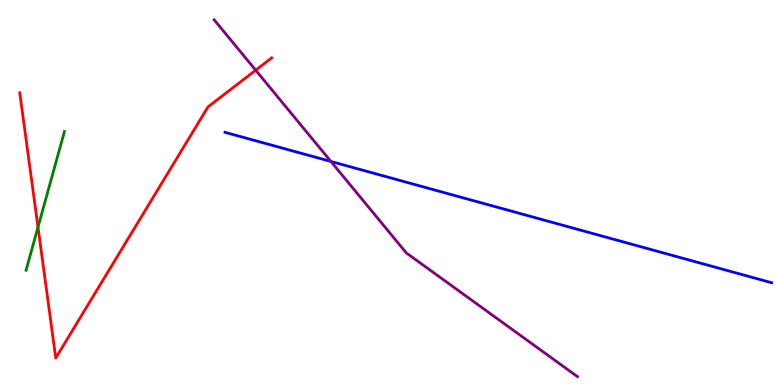[{'lines': ['blue', 'red'], 'intersections': []}, {'lines': ['green', 'red'], 'intersections': [{'x': 0.49, 'y': 4.1}]}, {'lines': ['purple', 'red'], 'intersections': [{'x': 3.3, 'y': 8.18}]}, {'lines': ['blue', 'green'], 'intersections': []}, {'lines': ['blue', 'purple'], 'intersections': [{'x': 4.27, 'y': 5.81}]}, {'lines': ['green', 'purple'], 'intersections': []}]